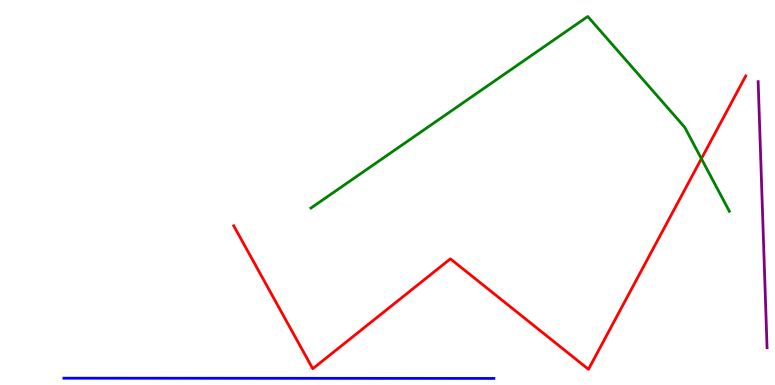[{'lines': ['blue', 'red'], 'intersections': []}, {'lines': ['green', 'red'], 'intersections': [{'x': 9.05, 'y': 5.88}]}, {'lines': ['purple', 'red'], 'intersections': []}, {'lines': ['blue', 'green'], 'intersections': []}, {'lines': ['blue', 'purple'], 'intersections': []}, {'lines': ['green', 'purple'], 'intersections': []}]